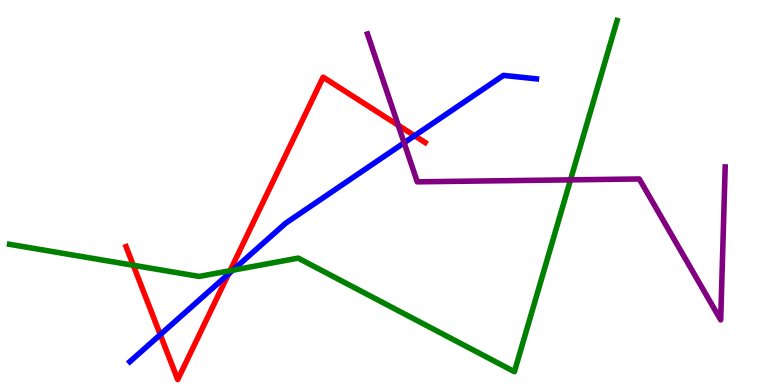[{'lines': ['blue', 'red'], 'intersections': [{'x': 2.07, 'y': 1.31}, {'x': 2.95, 'y': 2.88}, {'x': 5.35, 'y': 6.47}]}, {'lines': ['green', 'red'], 'intersections': [{'x': 1.72, 'y': 3.11}, {'x': 2.97, 'y': 2.97}]}, {'lines': ['purple', 'red'], 'intersections': [{'x': 5.14, 'y': 6.75}]}, {'lines': ['blue', 'green'], 'intersections': [{'x': 3.0, 'y': 2.98}]}, {'lines': ['blue', 'purple'], 'intersections': [{'x': 5.21, 'y': 6.29}]}, {'lines': ['green', 'purple'], 'intersections': [{'x': 7.36, 'y': 5.33}]}]